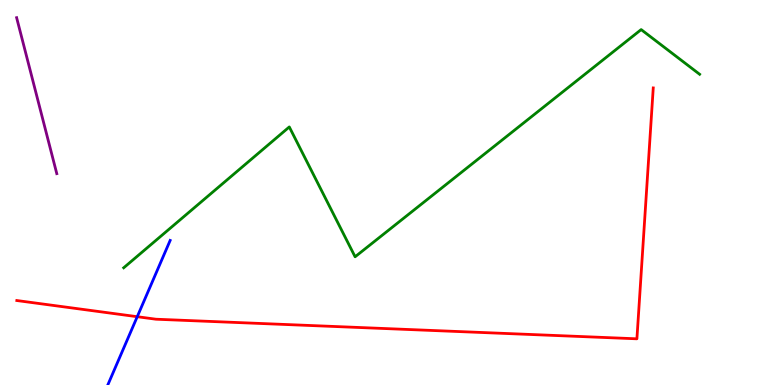[{'lines': ['blue', 'red'], 'intersections': [{'x': 1.77, 'y': 1.77}]}, {'lines': ['green', 'red'], 'intersections': []}, {'lines': ['purple', 'red'], 'intersections': []}, {'lines': ['blue', 'green'], 'intersections': []}, {'lines': ['blue', 'purple'], 'intersections': []}, {'lines': ['green', 'purple'], 'intersections': []}]